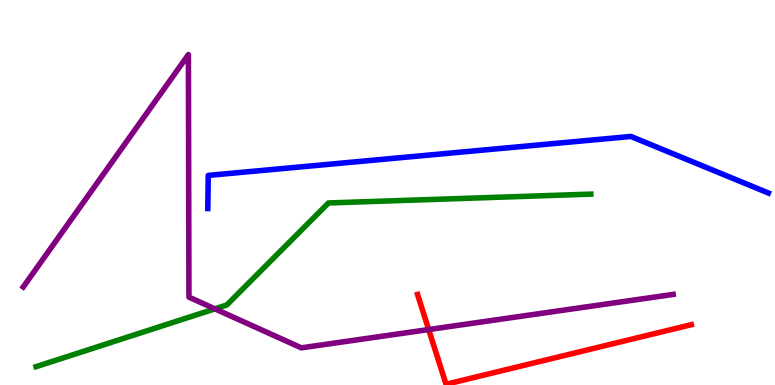[{'lines': ['blue', 'red'], 'intersections': []}, {'lines': ['green', 'red'], 'intersections': []}, {'lines': ['purple', 'red'], 'intersections': [{'x': 5.53, 'y': 1.44}]}, {'lines': ['blue', 'green'], 'intersections': []}, {'lines': ['blue', 'purple'], 'intersections': []}, {'lines': ['green', 'purple'], 'intersections': [{'x': 2.77, 'y': 1.98}]}]